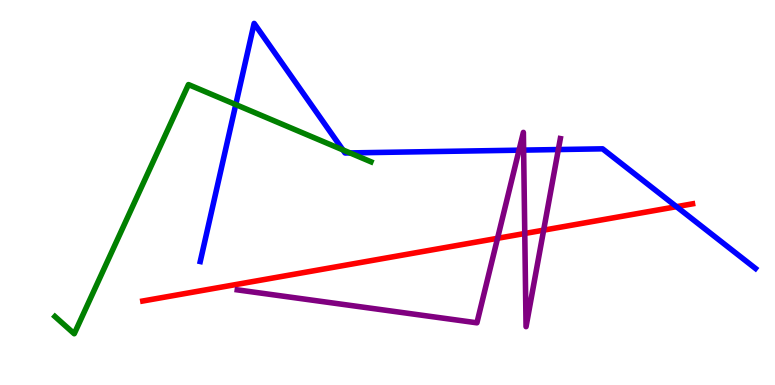[{'lines': ['blue', 'red'], 'intersections': [{'x': 8.73, 'y': 4.63}]}, {'lines': ['green', 'red'], 'intersections': []}, {'lines': ['purple', 'red'], 'intersections': [{'x': 6.42, 'y': 3.81}, {'x': 6.77, 'y': 3.94}, {'x': 7.01, 'y': 4.02}]}, {'lines': ['blue', 'green'], 'intersections': [{'x': 3.04, 'y': 7.28}, {'x': 4.42, 'y': 6.11}, {'x': 4.52, 'y': 6.03}]}, {'lines': ['blue', 'purple'], 'intersections': [{'x': 6.7, 'y': 6.1}, {'x': 6.76, 'y': 6.1}, {'x': 7.2, 'y': 6.12}]}, {'lines': ['green', 'purple'], 'intersections': []}]